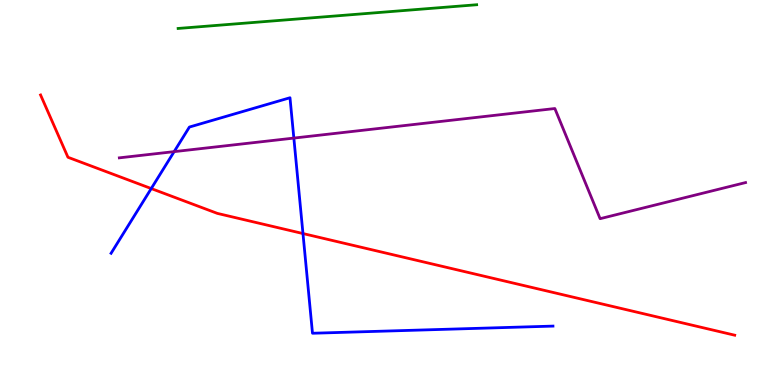[{'lines': ['blue', 'red'], 'intersections': [{'x': 1.95, 'y': 5.1}, {'x': 3.91, 'y': 3.93}]}, {'lines': ['green', 'red'], 'intersections': []}, {'lines': ['purple', 'red'], 'intersections': []}, {'lines': ['blue', 'green'], 'intersections': []}, {'lines': ['blue', 'purple'], 'intersections': [{'x': 2.25, 'y': 6.06}, {'x': 3.79, 'y': 6.41}]}, {'lines': ['green', 'purple'], 'intersections': []}]